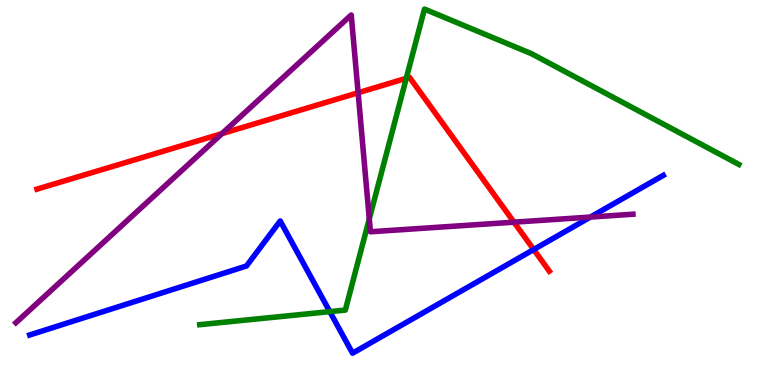[{'lines': ['blue', 'red'], 'intersections': [{'x': 6.89, 'y': 3.52}]}, {'lines': ['green', 'red'], 'intersections': [{'x': 5.24, 'y': 7.97}]}, {'lines': ['purple', 'red'], 'intersections': [{'x': 2.86, 'y': 6.53}, {'x': 4.62, 'y': 7.59}, {'x': 6.63, 'y': 4.23}]}, {'lines': ['blue', 'green'], 'intersections': [{'x': 4.26, 'y': 1.91}]}, {'lines': ['blue', 'purple'], 'intersections': [{'x': 7.62, 'y': 4.36}]}, {'lines': ['green', 'purple'], 'intersections': [{'x': 4.76, 'y': 4.31}]}]